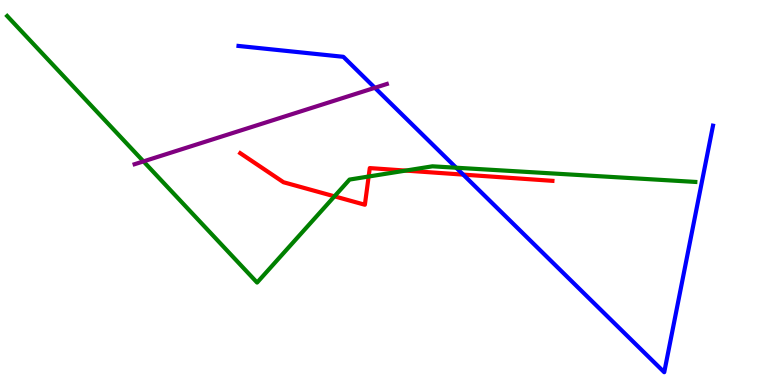[{'lines': ['blue', 'red'], 'intersections': [{'x': 5.98, 'y': 5.46}]}, {'lines': ['green', 'red'], 'intersections': [{'x': 4.32, 'y': 4.9}, {'x': 4.76, 'y': 5.42}, {'x': 5.23, 'y': 5.57}]}, {'lines': ['purple', 'red'], 'intersections': []}, {'lines': ['blue', 'green'], 'intersections': [{'x': 5.89, 'y': 5.64}]}, {'lines': ['blue', 'purple'], 'intersections': [{'x': 4.84, 'y': 7.72}]}, {'lines': ['green', 'purple'], 'intersections': [{'x': 1.85, 'y': 5.81}]}]